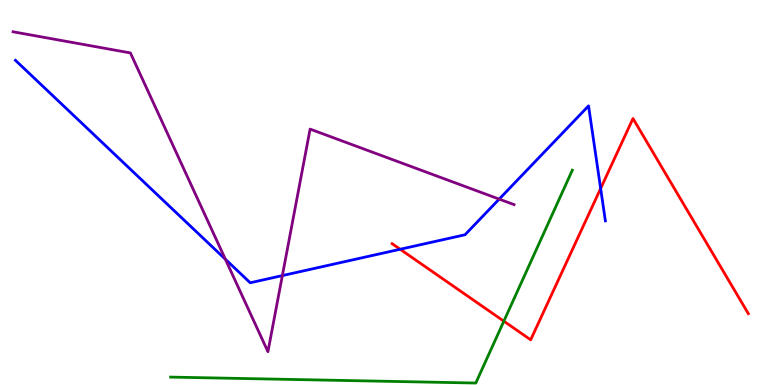[{'lines': ['blue', 'red'], 'intersections': [{'x': 5.16, 'y': 3.53}, {'x': 7.75, 'y': 5.1}]}, {'lines': ['green', 'red'], 'intersections': [{'x': 6.5, 'y': 1.66}]}, {'lines': ['purple', 'red'], 'intersections': []}, {'lines': ['blue', 'green'], 'intersections': []}, {'lines': ['blue', 'purple'], 'intersections': [{'x': 2.91, 'y': 3.27}, {'x': 3.64, 'y': 2.84}, {'x': 6.44, 'y': 4.83}]}, {'lines': ['green', 'purple'], 'intersections': []}]